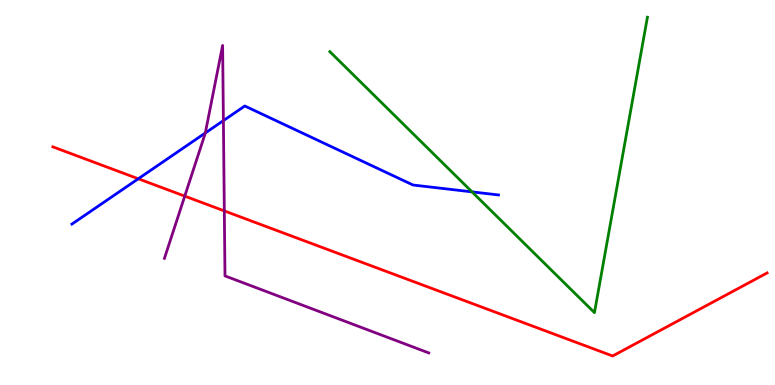[{'lines': ['blue', 'red'], 'intersections': [{'x': 1.78, 'y': 5.36}]}, {'lines': ['green', 'red'], 'intersections': []}, {'lines': ['purple', 'red'], 'intersections': [{'x': 2.38, 'y': 4.91}, {'x': 2.89, 'y': 4.52}]}, {'lines': ['blue', 'green'], 'intersections': [{'x': 6.09, 'y': 5.02}]}, {'lines': ['blue', 'purple'], 'intersections': [{'x': 2.65, 'y': 6.55}, {'x': 2.88, 'y': 6.87}]}, {'lines': ['green', 'purple'], 'intersections': []}]